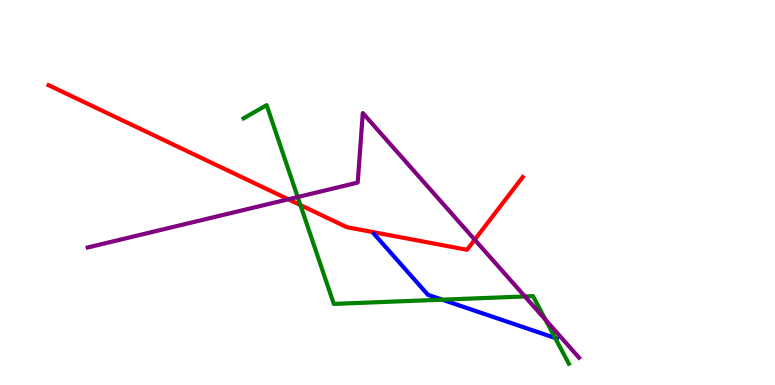[{'lines': ['blue', 'red'], 'intersections': []}, {'lines': ['green', 'red'], 'intersections': [{'x': 3.88, 'y': 4.67}]}, {'lines': ['purple', 'red'], 'intersections': [{'x': 3.72, 'y': 4.82}, {'x': 6.13, 'y': 3.77}]}, {'lines': ['blue', 'green'], 'intersections': [{'x': 5.71, 'y': 2.22}, {'x': 7.16, 'y': 1.22}]}, {'lines': ['blue', 'purple'], 'intersections': []}, {'lines': ['green', 'purple'], 'intersections': [{'x': 3.84, 'y': 4.88}, {'x': 6.77, 'y': 2.3}, {'x': 7.04, 'y': 1.69}]}]